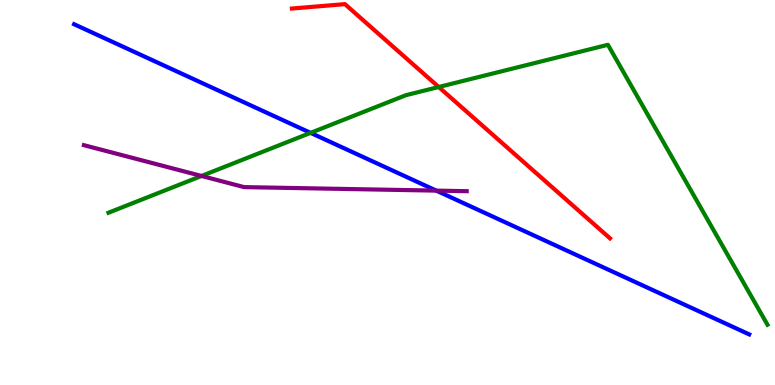[{'lines': ['blue', 'red'], 'intersections': []}, {'lines': ['green', 'red'], 'intersections': [{'x': 5.66, 'y': 7.74}]}, {'lines': ['purple', 'red'], 'intersections': []}, {'lines': ['blue', 'green'], 'intersections': [{'x': 4.01, 'y': 6.55}]}, {'lines': ['blue', 'purple'], 'intersections': [{'x': 5.63, 'y': 5.05}]}, {'lines': ['green', 'purple'], 'intersections': [{'x': 2.6, 'y': 5.43}]}]